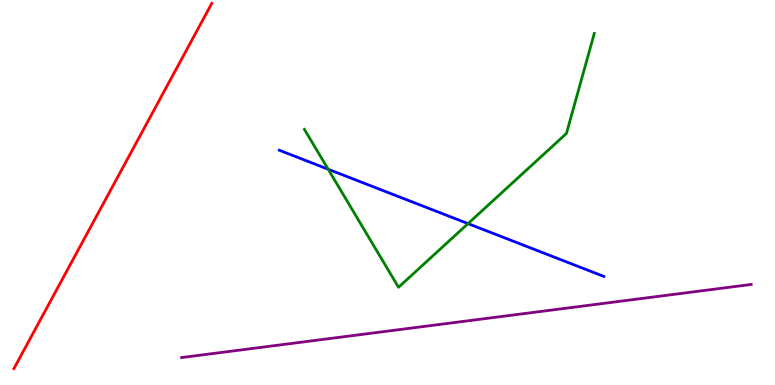[{'lines': ['blue', 'red'], 'intersections': []}, {'lines': ['green', 'red'], 'intersections': []}, {'lines': ['purple', 'red'], 'intersections': []}, {'lines': ['blue', 'green'], 'intersections': [{'x': 4.23, 'y': 5.6}, {'x': 6.04, 'y': 4.19}]}, {'lines': ['blue', 'purple'], 'intersections': []}, {'lines': ['green', 'purple'], 'intersections': []}]